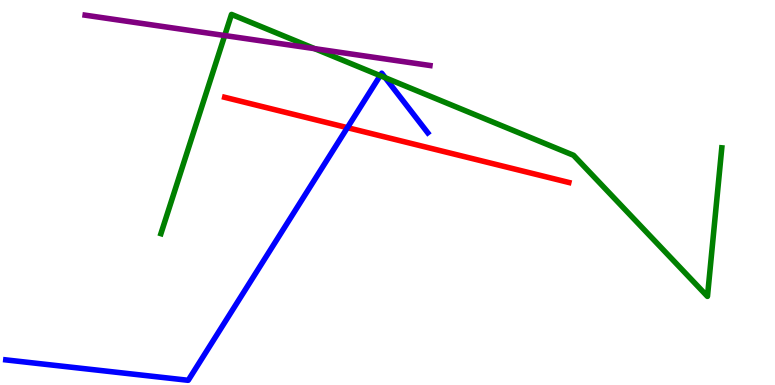[{'lines': ['blue', 'red'], 'intersections': [{'x': 4.48, 'y': 6.68}]}, {'lines': ['green', 'red'], 'intersections': []}, {'lines': ['purple', 'red'], 'intersections': []}, {'lines': ['blue', 'green'], 'intersections': [{'x': 4.91, 'y': 8.04}, {'x': 4.97, 'y': 7.98}]}, {'lines': ['blue', 'purple'], 'intersections': []}, {'lines': ['green', 'purple'], 'intersections': [{'x': 2.9, 'y': 9.08}, {'x': 4.06, 'y': 8.74}]}]